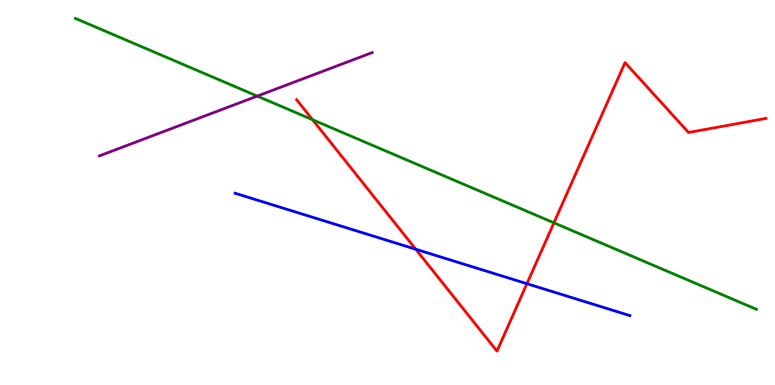[{'lines': ['blue', 'red'], 'intersections': [{'x': 5.36, 'y': 3.53}, {'x': 6.8, 'y': 2.63}]}, {'lines': ['green', 'red'], 'intersections': [{'x': 4.03, 'y': 6.89}, {'x': 7.15, 'y': 4.21}]}, {'lines': ['purple', 'red'], 'intersections': []}, {'lines': ['blue', 'green'], 'intersections': []}, {'lines': ['blue', 'purple'], 'intersections': []}, {'lines': ['green', 'purple'], 'intersections': [{'x': 3.32, 'y': 7.5}]}]